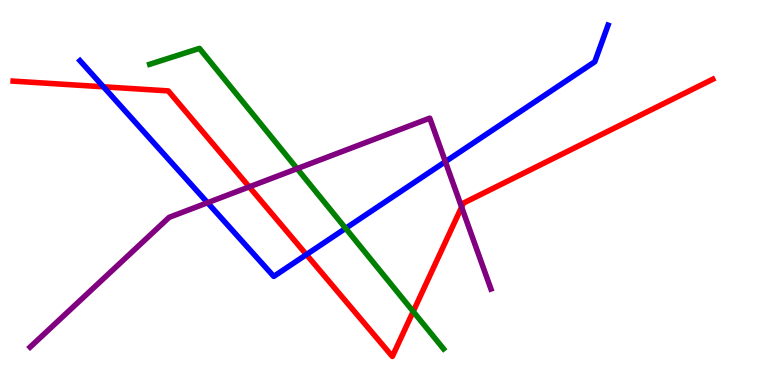[{'lines': ['blue', 'red'], 'intersections': [{'x': 1.33, 'y': 7.75}, {'x': 3.95, 'y': 3.39}]}, {'lines': ['green', 'red'], 'intersections': [{'x': 5.33, 'y': 1.91}]}, {'lines': ['purple', 'red'], 'intersections': [{'x': 3.22, 'y': 5.15}, {'x': 5.96, 'y': 4.62}]}, {'lines': ['blue', 'green'], 'intersections': [{'x': 4.46, 'y': 4.07}]}, {'lines': ['blue', 'purple'], 'intersections': [{'x': 2.68, 'y': 4.73}, {'x': 5.75, 'y': 5.8}]}, {'lines': ['green', 'purple'], 'intersections': [{'x': 3.83, 'y': 5.62}]}]